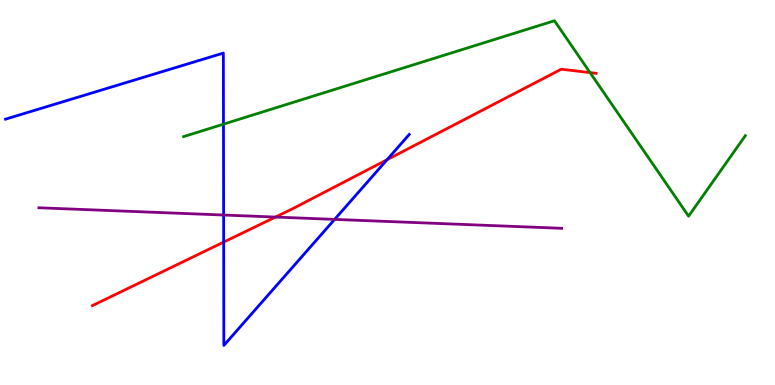[{'lines': ['blue', 'red'], 'intersections': [{'x': 2.89, 'y': 3.71}, {'x': 4.99, 'y': 5.85}]}, {'lines': ['green', 'red'], 'intersections': [{'x': 7.61, 'y': 8.11}]}, {'lines': ['purple', 'red'], 'intersections': [{'x': 3.55, 'y': 4.36}]}, {'lines': ['blue', 'green'], 'intersections': [{'x': 2.88, 'y': 6.78}]}, {'lines': ['blue', 'purple'], 'intersections': [{'x': 2.89, 'y': 4.41}, {'x': 4.32, 'y': 4.3}]}, {'lines': ['green', 'purple'], 'intersections': []}]